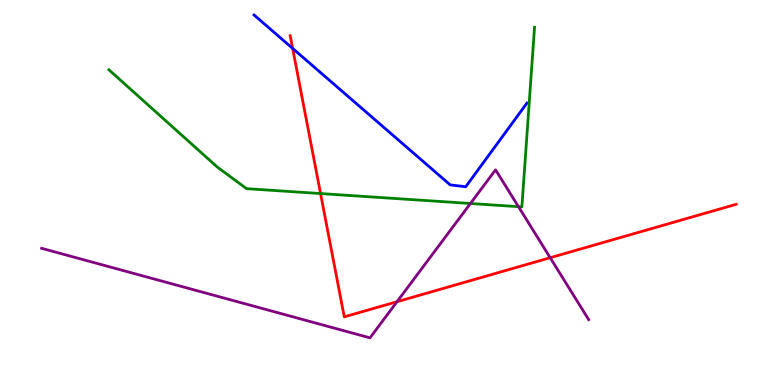[{'lines': ['blue', 'red'], 'intersections': [{'x': 3.78, 'y': 8.74}]}, {'lines': ['green', 'red'], 'intersections': [{'x': 4.14, 'y': 4.97}]}, {'lines': ['purple', 'red'], 'intersections': [{'x': 5.12, 'y': 2.16}, {'x': 7.1, 'y': 3.31}]}, {'lines': ['blue', 'green'], 'intersections': []}, {'lines': ['blue', 'purple'], 'intersections': []}, {'lines': ['green', 'purple'], 'intersections': [{'x': 6.07, 'y': 4.71}, {'x': 6.69, 'y': 4.63}]}]